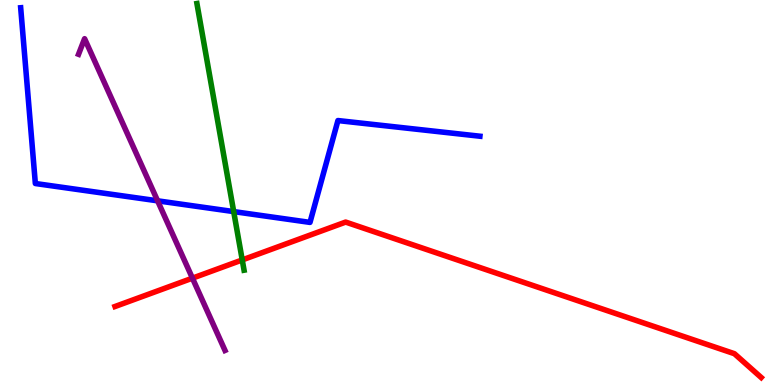[{'lines': ['blue', 'red'], 'intersections': []}, {'lines': ['green', 'red'], 'intersections': [{'x': 3.13, 'y': 3.25}]}, {'lines': ['purple', 'red'], 'intersections': [{'x': 2.48, 'y': 2.78}]}, {'lines': ['blue', 'green'], 'intersections': [{'x': 3.02, 'y': 4.5}]}, {'lines': ['blue', 'purple'], 'intersections': [{'x': 2.03, 'y': 4.78}]}, {'lines': ['green', 'purple'], 'intersections': []}]